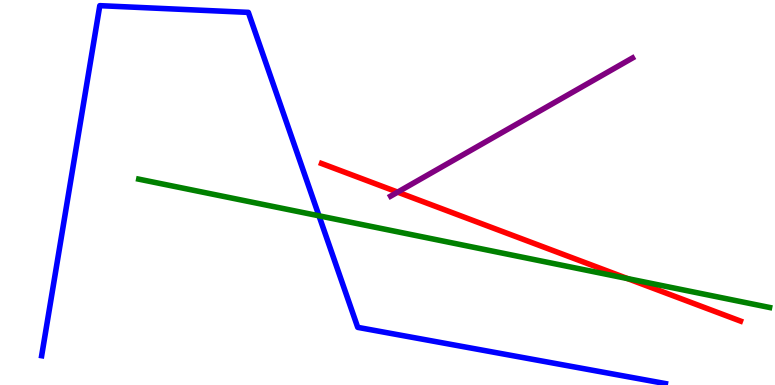[{'lines': ['blue', 'red'], 'intersections': []}, {'lines': ['green', 'red'], 'intersections': [{'x': 8.1, 'y': 2.76}]}, {'lines': ['purple', 'red'], 'intersections': [{'x': 5.13, 'y': 5.01}]}, {'lines': ['blue', 'green'], 'intersections': [{'x': 4.12, 'y': 4.39}]}, {'lines': ['blue', 'purple'], 'intersections': []}, {'lines': ['green', 'purple'], 'intersections': []}]